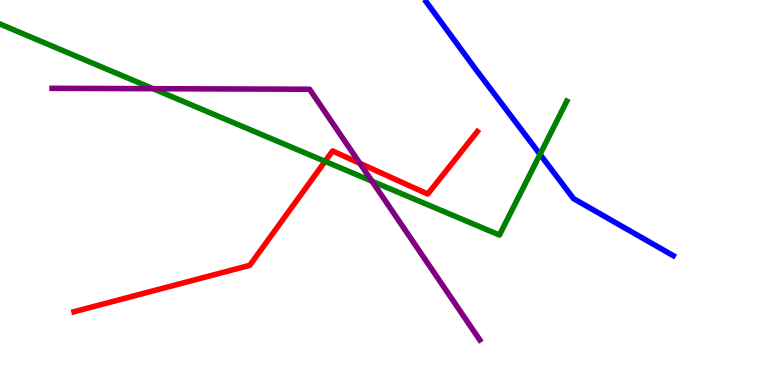[{'lines': ['blue', 'red'], 'intersections': []}, {'lines': ['green', 'red'], 'intersections': [{'x': 4.19, 'y': 5.81}]}, {'lines': ['purple', 'red'], 'intersections': [{'x': 4.64, 'y': 5.76}]}, {'lines': ['blue', 'green'], 'intersections': [{'x': 6.97, 'y': 5.99}]}, {'lines': ['blue', 'purple'], 'intersections': []}, {'lines': ['green', 'purple'], 'intersections': [{'x': 1.97, 'y': 7.7}, {'x': 4.8, 'y': 5.29}]}]